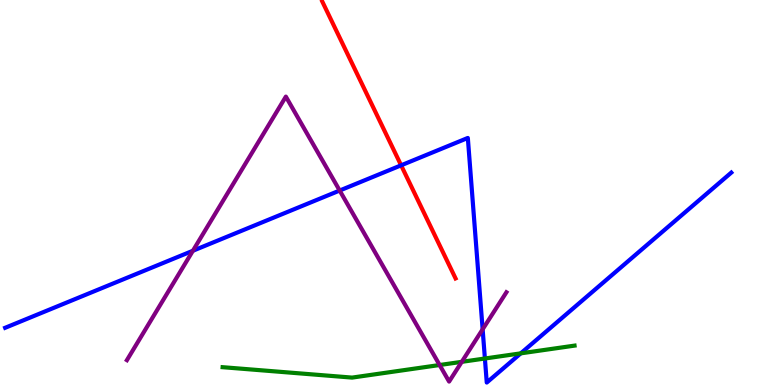[{'lines': ['blue', 'red'], 'intersections': [{'x': 5.18, 'y': 5.71}]}, {'lines': ['green', 'red'], 'intersections': []}, {'lines': ['purple', 'red'], 'intersections': []}, {'lines': ['blue', 'green'], 'intersections': [{'x': 6.26, 'y': 0.688}, {'x': 6.72, 'y': 0.822}]}, {'lines': ['blue', 'purple'], 'intersections': [{'x': 2.49, 'y': 3.49}, {'x': 4.38, 'y': 5.05}, {'x': 6.23, 'y': 1.45}]}, {'lines': ['green', 'purple'], 'intersections': [{'x': 5.67, 'y': 0.519}, {'x': 5.96, 'y': 0.602}]}]